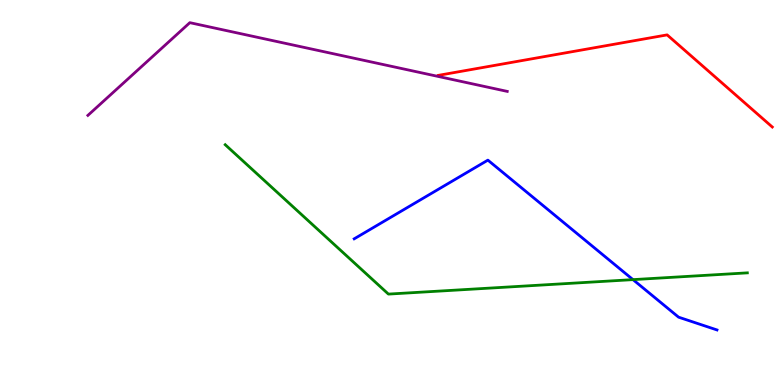[{'lines': ['blue', 'red'], 'intersections': []}, {'lines': ['green', 'red'], 'intersections': []}, {'lines': ['purple', 'red'], 'intersections': []}, {'lines': ['blue', 'green'], 'intersections': [{'x': 8.17, 'y': 2.74}]}, {'lines': ['blue', 'purple'], 'intersections': []}, {'lines': ['green', 'purple'], 'intersections': []}]